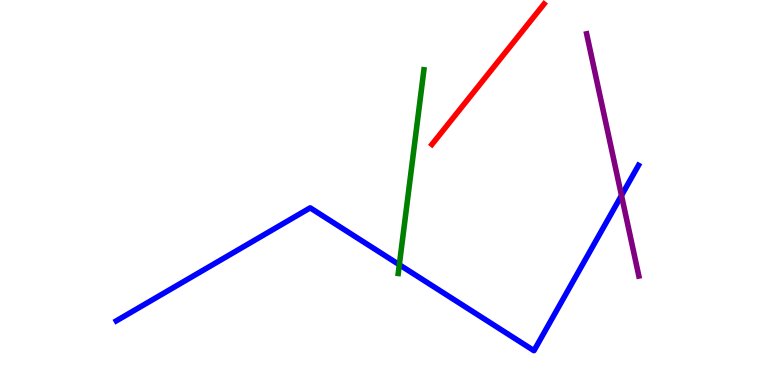[{'lines': ['blue', 'red'], 'intersections': []}, {'lines': ['green', 'red'], 'intersections': []}, {'lines': ['purple', 'red'], 'intersections': []}, {'lines': ['blue', 'green'], 'intersections': [{'x': 5.15, 'y': 3.12}]}, {'lines': ['blue', 'purple'], 'intersections': [{'x': 8.02, 'y': 4.92}]}, {'lines': ['green', 'purple'], 'intersections': []}]